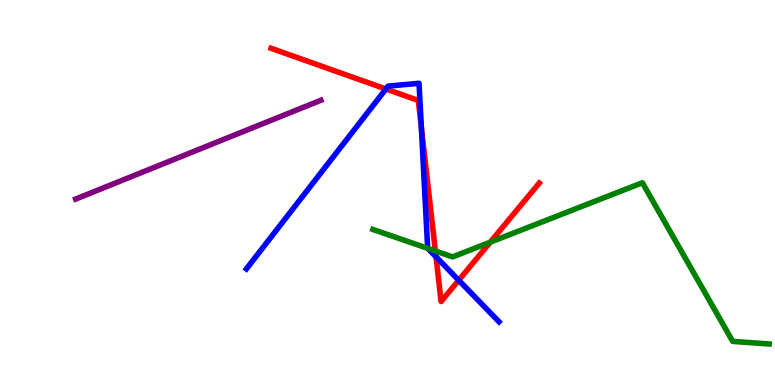[{'lines': ['blue', 'red'], 'intersections': [{'x': 4.98, 'y': 7.69}, {'x': 5.44, 'y': 6.7}, {'x': 5.63, 'y': 3.33}, {'x': 5.92, 'y': 2.72}]}, {'lines': ['green', 'red'], 'intersections': [{'x': 5.62, 'y': 3.48}, {'x': 6.33, 'y': 3.71}]}, {'lines': ['purple', 'red'], 'intersections': []}, {'lines': ['blue', 'green'], 'intersections': [{'x': 5.52, 'y': 3.55}]}, {'lines': ['blue', 'purple'], 'intersections': []}, {'lines': ['green', 'purple'], 'intersections': []}]